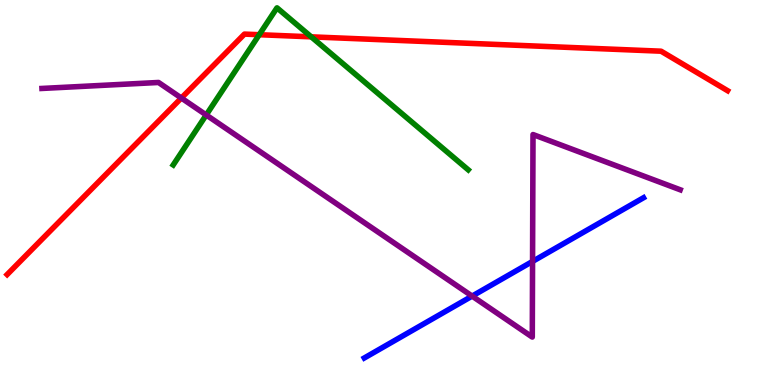[{'lines': ['blue', 'red'], 'intersections': []}, {'lines': ['green', 'red'], 'intersections': [{'x': 3.34, 'y': 9.1}, {'x': 4.02, 'y': 9.04}]}, {'lines': ['purple', 'red'], 'intersections': [{'x': 2.34, 'y': 7.45}]}, {'lines': ['blue', 'green'], 'intersections': []}, {'lines': ['blue', 'purple'], 'intersections': [{'x': 6.09, 'y': 2.31}, {'x': 6.87, 'y': 3.21}]}, {'lines': ['green', 'purple'], 'intersections': [{'x': 2.66, 'y': 7.01}]}]